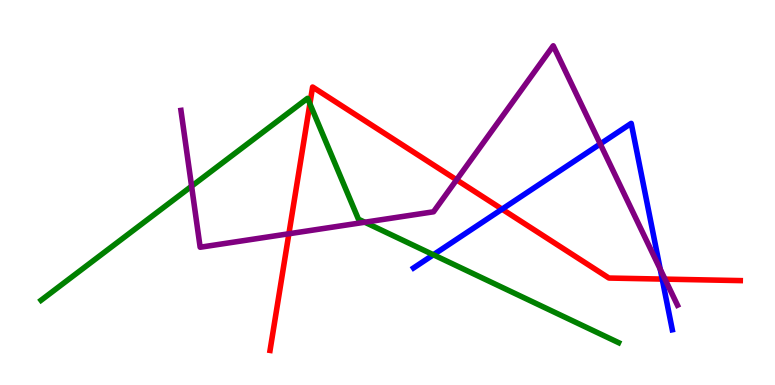[{'lines': ['blue', 'red'], 'intersections': [{'x': 6.48, 'y': 4.57}, {'x': 8.54, 'y': 2.75}]}, {'lines': ['green', 'red'], 'intersections': [{'x': 4.0, 'y': 7.3}]}, {'lines': ['purple', 'red'], 'intersections': [{'x': 3.73, 'y': 3.93}, {'x': 5.89, 'y': 5.33}, {'x': 8.58, 'y': 2.75}]}, {'lines': ['blue', 'green'], 'intersections': [{'x': 5.59, 'y': 3.38}]}, {'lines': ['blue', 'purple'], 'intersections': [{'x': 7.75, 'y': 6.26}, {'x': 8.52, 'y': 3.01}]}, {'lines': ['green', 'purple'], 'intersections': [{'x': 2.47, 'y': 5.16}, {'x': 4.71, 'y': 4.23}]}]